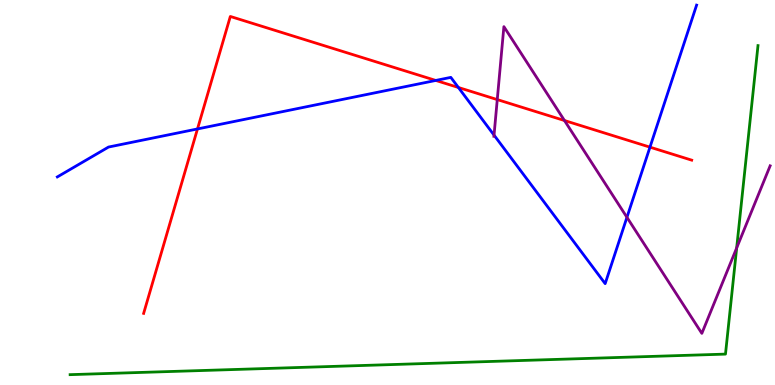[{'lines': ['blue', 'red'], 'intersections': [{'x': 2.55, 'y': 6.65}, {'x': 5.62, 'y': 7.91}, {'x': 5.91, 'y': 7.73}, {'x': 8.39, 'y': 6.18}]}, {'lines': ['green', 'red'], 'intersections': []}, {'lines': ['purple', 'red'], 'intersections': [{'x': 6.42, 'y': 7.41}, {'x': 7.28, 'y': 6.87}]}, {'lines': ['blue', 'green'], 'intersections': []}, {'lines': ['blue', 'purple'], 'intersections': [{'x': 6.37, 'y': 6.49}, {'x': 8.09, 'y': 4.36}]}, {'lines': ['green', 'purple'], 'intersections': [{'x': 9.51, 'y': 3.56}]}]